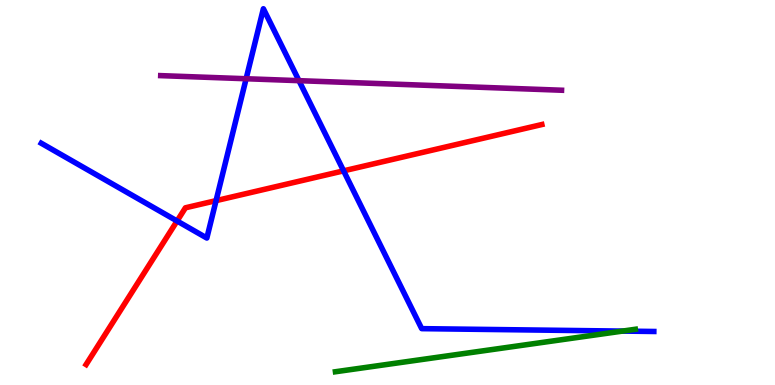[{'lines': ['blue', 'red'], 'intersections': [{'x': 2.28, 'y': 4.26}, {'x': 2.79, 'y': 4.79}, {'x': 4.43, 'y': 5.56}]}, {'lines': ['green', 'red'], 'intersections': []}, {'lines': ['purple', 'red'], 'intersections': []}, {'lines': ['blue', 'green'], 'intersections': [{'x': 8.03, 'y': 1.4}]}, {'lines': ['blue', 'purple'], 'intersections': [{'x': 3.18, 'y': 7.95}, {'x': 3.86, 'y': 7.9}]}, {'lines': ['green', 'purple'], 'intersections': []}]